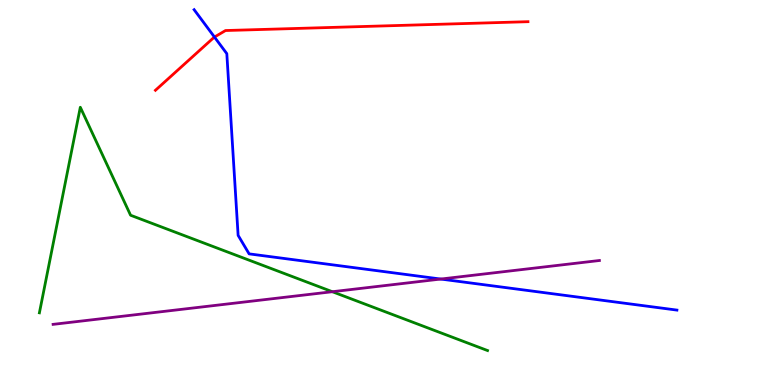[{'lines': ['blue', 'red'], 'intersections': [{'x': 2.77, 'y': 9.04}]}, {'lines': ['green', 'red'], 'intersections': []}, {'lines': ['purple', 'red'], 'intersections': []}, {'lines': ['blue', 'green'], 'intersections': []}, {'lines': ['blue', 'purple'], 'intersections': [{'x': 5.69, 'y': 2.75}]}, {'lines': ['green', 'purple'], 'intersections': [{'x': 4.29, 'y': 2.42}]}]